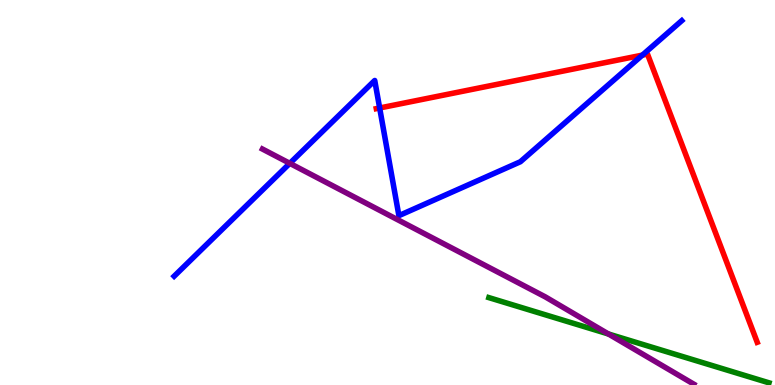[{'lines': ['blue', 'red'], 'intersections': [{'x': 4.9, 'y': 7.2}, {'x': 8.29, 'y': 8.57}]}, {'lines': ['green', 'red'], 'intersections': []}, {'lines': ['purple', 'red'], 'intersections': []}, {'lines': ['blue', 'green'], 'intersections': []}, {'lines': ['blue', 'purple'], 'intersections': [{'x': 3.74, 'y': 5.76}]}, {'lines': ['green', 'purple'], 'intersections': [{'x': 7.85, 'y': 1.32}]}]